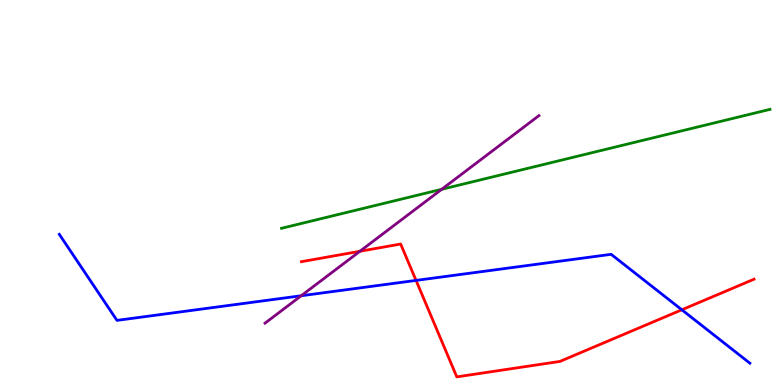[{'lines': ['blue', 'red'], 'intersections': [{'x': 5.37, 'y': 2.72}, {'x': 8.8, 'y': 1.95}]}, {'lines': ['green', 'red'], 'intersections': []}, {'lines': ['purple', 'red'], 'intersections': [{'x': 4.64, 'y': 3.47}]}, {'lines': ['blue', 'green'], 'intersections': []}, {'lines': ['blue', 'purple'], 'intersections': [{'x': 3.89, 'y': 2.32}]}, {'lines': ['green', 'purple'], 'intersections': [{'x': 5.7, 'y': 5.08}]}]